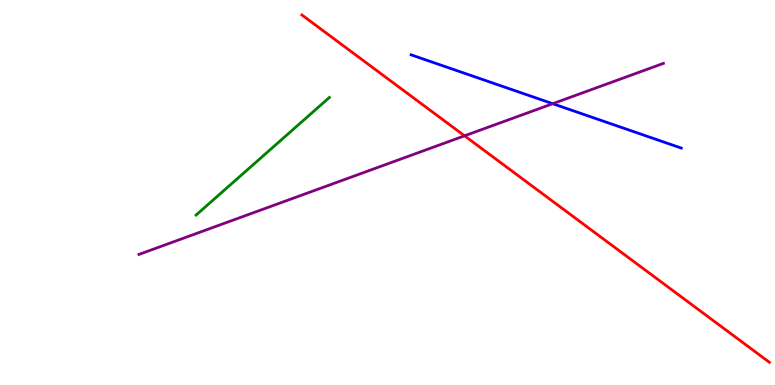[{'lines': ['blue', 'red'], 'intersections': []}, {'lines': ['green', 'red'], 'intersections': []}, {'lines': ['purple', 'red'], 'intersections': [{'x': 5.99, 'y': 6.47}]}, {'lines': ['blue', 'green'], 'intersections': []}, {'lines': ['blue', 'purple'], 'intersections': [{'x': 7.13, 'y': 7.31}]}, {'lines': ['green', 'purple'], 'intersections': []}]